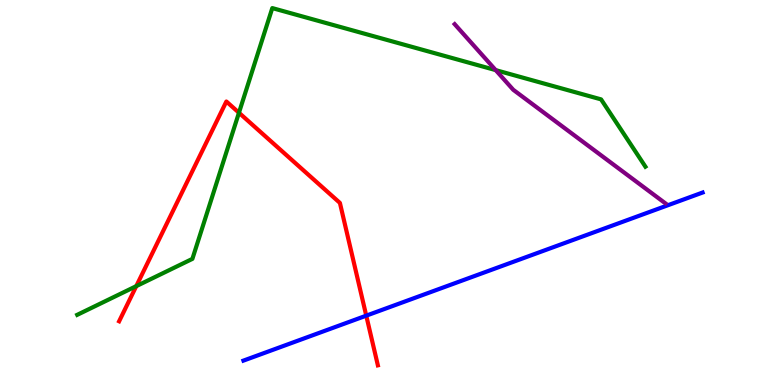[{'lines': ['blue', 'red'], 'intersections': [{'x': 4.73, 'y': 1.8}]}, {'lines': ['green', 'red'], 'intersections': [{'x': 1.76, 'y': 2.57}, {'x': 3.08, 'y': 7.07}]}, {'lines': ['purple', 'red'], 'intersections': []}, {'lines': ['blue', 'green'], 'intersections': []}, {'lines': ['blue', 'purple'], 'intersections': []}, {'lines': ['green', 'purple'], 'intersections': [{'x': 6.4, 'y': 8.18}]}]